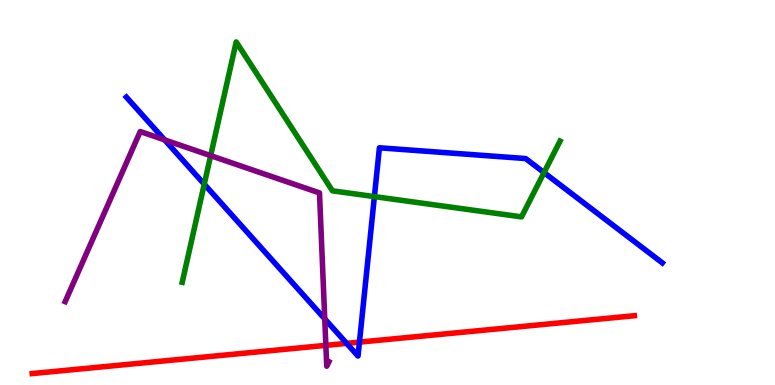[{'lines': ['blue', 'red'], 'intersections': [{'x': 4.47, 'y': 1.08}, {'x': 4.64, 'y': 1.11}]}, {'lines': ['green', 'red'], 'intersections': []}, {'lines': ['purple', 'red'], 'intersections': [{'x': 4.2, 'y': 1.03}]}, {'lines': ['blue', 'green'], 'intersections': [{'x': 2.64, 'y': 5.22}, {'x': 4.83, 'y': 4.89}, {'x': 7.02, 'y': 5.52}]}, {'lines': ['blue', 'purple'], 'intersections': [{'x': 2.12, 'y': 6.37}, {'x': 4.19, 'y': 1.72}]}, {'lines': ['green', 'purple'], 'intersections': [{'x': 2.72, 'y': 5.96}]}]